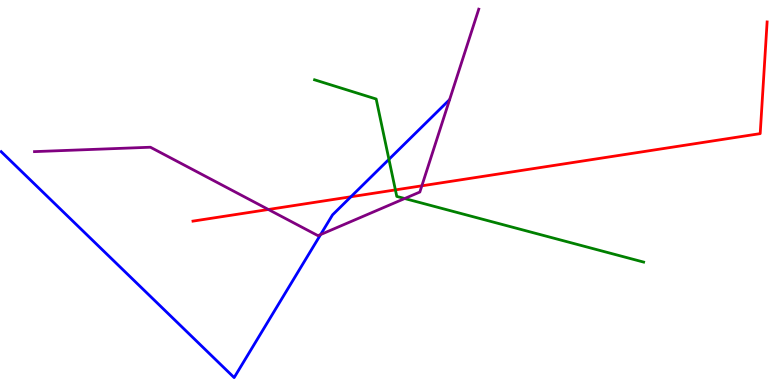[{'lines': ['blue', 'red'], 'intersections': [{'x': 4.53, 'y': 4.89}]}, {'lines': ['green', 'red'], 'intersections': [{'x': 5.1, 'y': 5.07}]}, {'lines': ['purple', 'red'], 'intersections': [{'x': 3.46, 'y': 4.56}, {'x': 5.44, 'y': 5.17}]}, {'lines': ['blue', 'green'], 'intersections': [{'x': 5.02, 'y': 5.86}]}, {'lines': ['blue', 'purple'], 'intersections': [{'x': 4.14, 'y': 3.91}]}, {'lines': ['green', 'purple'], 'intersections': [{'x': 5.22, 'y': 4.84}]}]